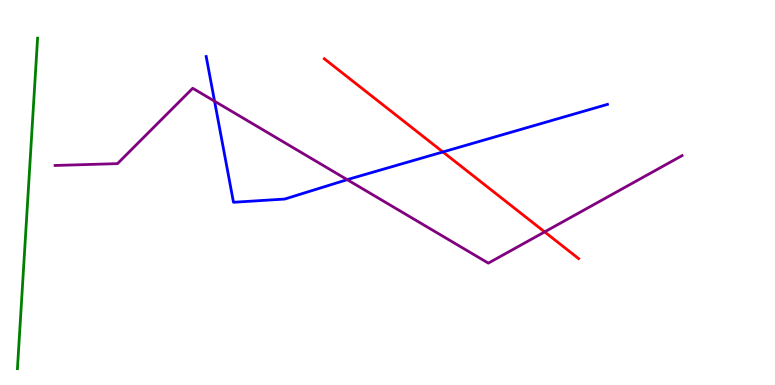[{'lines': ['blue', 'red'], 'intersections': [{'x': 5.71, 'y': 6.05}]}, {'lines': ['green', 'red'], 'intersections': []}, {'lines': ['purple', 'red'], 'intersections': [{'x': 7.03, 'y': 3.98}]}, {'lines': ['blue', 'green'], 'intersections': []}, {'lines': ['blue', 'purple'], 'intersections': [{'x': 2.77, 'y': 7.37}, {'x': 4.48, 'y': 5.33}]}, {'lines': ['green', 'purple'], 'intersections': []}]